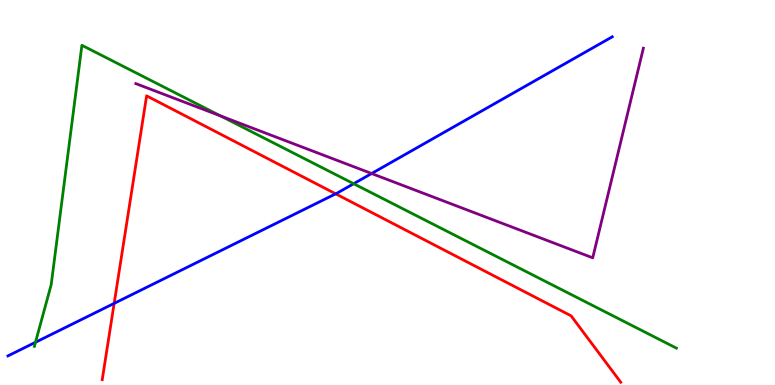[{'lines': ['blue', 'red'], 'intersections': [{'x': 1.47, 'y': 2.12}, {'x': 4.33, 'y': 4.97}]}, {'lines': ['green', 'red'], 'intersections': []}, {'lines': ['purple', 'red'], 'intersections': []}, {'lines': ['blue', 'green'], 'intersections': [{'x': 0.458, 'y': 1.11}, {'x': 4.56, 'y': 5.23}]}, {'lines': ['blue', 'purple'], 'intersections': [{'x': 4.8, 'y': 5.49}]}, {'lines': ['green', 'purple'], 'intersections': [{'x': 2.85, 'y': 6.99}]}]